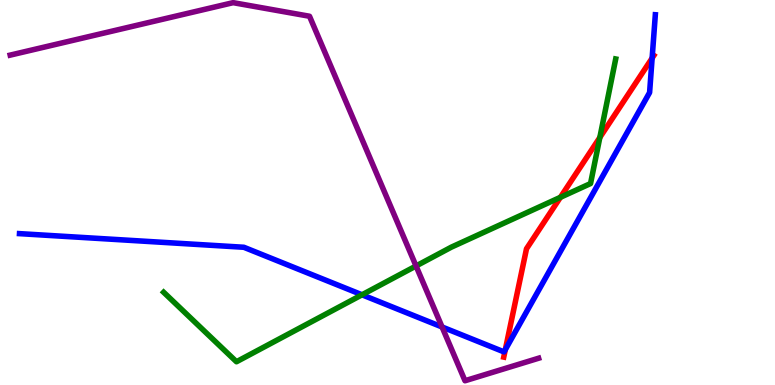[{'lines': ['blue', 'red'], 'intersections': [{'x': 6.52, 'y': 0.918}, {'x': 8.41, 'y': 8.49}]}, {'lines': ['green', 'red'], 'intersections': [{'x': 7.23, 'y': 4.87}, {'x': 7.74, 'y': 6.43}]}, {'lines': ['purple', 'red'], 'intersections': []}, {'lines': ['blue', 'green'], 'intersections': [{'x': 4.67, 'y': 2.34}]}, {'lines': ['blue', 'purple'], 'intersections': [{'x': 5.7, 'y': 1.51}]}, {'lines': ['green', 'purple'], 'intersections': [{'x': 5.37, 'y': 3.09}]}]